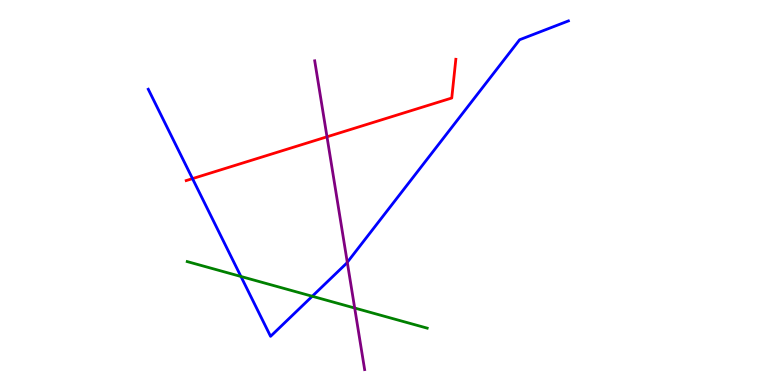[{'lines': ['blue', 'red'], 'intersections': [{'x': 2.48, 'y': 5.36}]}, {'lines': ['green', 'red'], 'intersections': []}, {'lines': ['purple', 'red'], 'intersections': [{'x': 4.22, 'y': 6.45}]}, {'lines': ['blue', 'green'], 'intersections': [{'x': 3.11, 'y': 2.82}, {'x': 4.03, 'y': 2.3}]}, {'lines': ['blue', 'purple'], 'intersections': [{'x': 4.48, 'y': 3.19}]}, {'lines': ['green', 'purple'], 'intersections': [{'x': 4.58, 'y': 2.0}]}]